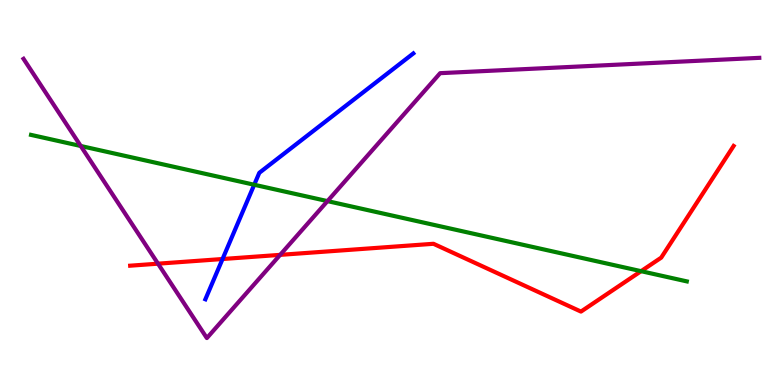[{'lines': ['blue', 'red'], 'intersections': [{'x': 2.87, 'y': 3.27}]}, {'lines': ['green', 'red'], 'intersections': [{'x': 8.27, 'y': 2.96}]}, {'lines': ['purple', 'red'], 'intersections': [{'x': 2.04, 'y': 3.15}, {'x': 3.61, 'y': 3.38}]}, {'lines': ['blue', 'green'], 'intersections': [{'x': 3.28, 'y': 5.2}]}, {'lines': ['blue', 'purple'], 'intersections': []}, {'lines': ['green', 'purple'], 'intersections': [{'x': 1.04, 'y': 6.21}, {'x': 4.23, 'y': 4.78}]}]